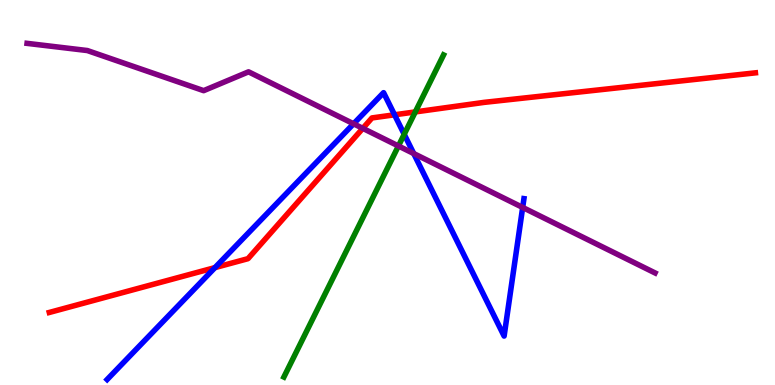[{'lines': ['blue', 'red'], 'intersections': [{'x': 2.77, 'y': 3.05}, {'x': 5.09, 'y': 7.02}]}, {'lines': ['green', 'red'], 'intersections': [{'x': 5.36, 'y': 7.09}]}, {'lines': ['purple', 'red'], 'intersections': [{'x': 4.68, 'y': 6.67}]}, {'lines': ['blue', 'green'], 'intersections': [{'x': 5.22, 'y': 6.51}]}, {'lines': ['blue', 'purple'], 'intersections': [{'x': 4.56, 'y': 6.78}, {'x': 5.34, 'y': 6.01}, {'x': 6.74, 'y': 4.61}]}, {'lines': ['green', 'purple'], 'intersections': [{'x': 5.14, 'y': 6.21}]}]